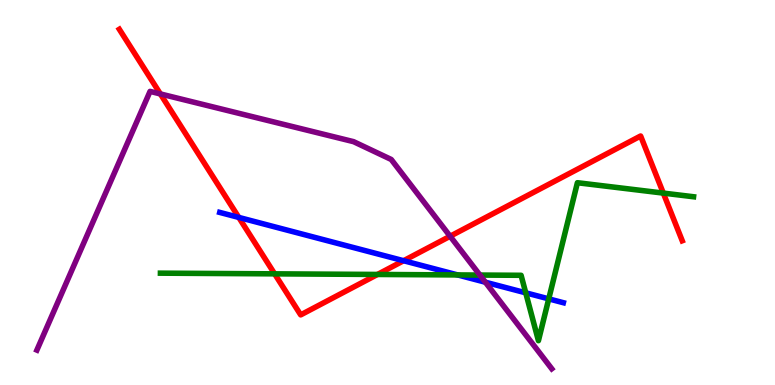[{'lines': ['blue', 'red'], 'intersections': [{'x': 3.08, 'y': 4.35}, {'x': 5.21, 'y': 3.23}]}, {'lines': ['green', 'red'], 'intersections': [{'x': 3.54, 'y': 2.89}, {'x': 4.87, 'y': 2.87}, {'x': 8.56, 'y': 4.98}]}, {'lines': ['purple', 'red'], 'intersections': [{'x': 2.07, 'y': 7.56}, {'x': 5.81, 'y': 3.86}]}, {'lines': ['blue', 'green'], 'intersections': [{'x': 5.91, 'y': 2.86}, {'x': 6.78, 'y': 2.39}, {'x': 7.08, 'y': 2.24}]}, {'lines': ['blue', 'purple'], 'intersections': [{'x': 6.26, 'y': 2.67}]}, {'lines': ['green', 'purple'], 'intersections': [{'x': 6.19, 'y': 2.86}]}]